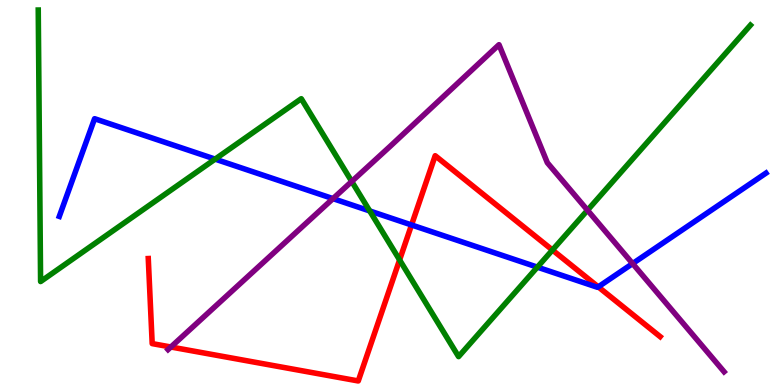[{'lines': ['blue', 'red'], 'intersections': [{'x': 5.31, 'y': 4.16}, {'x': 7.72, 'y': 2.55}]}, {'lines': ['green', 'red'], 'intersections': [{'x': 5.16, 'y': 3.25}, {'x': 7.13, 'y': 3.51}]}, {'lines': ['purple', 'red'], 'intersections': [{'x': 2.2, 'y': 0.987}]}, {'lines': ['blue', 'green'], 'intersections': [{'x': 2.78, 'y': 5.87}, {'x': 4.77, 'y': 4.52}, {'x': 6.93, 'y': 3.06}]}, {'lines': ['blue', 'purple'], 'intersections': [{'x': 4.3, 'y': 4.84}, {'x': 8.16, 'y': 3.15}]}, {'lines': ['green', 'purple'], 'intersections': [{'x': 4.54, 'y': 5.29}, {'x': 7.58, 'y': 4.54}]}]